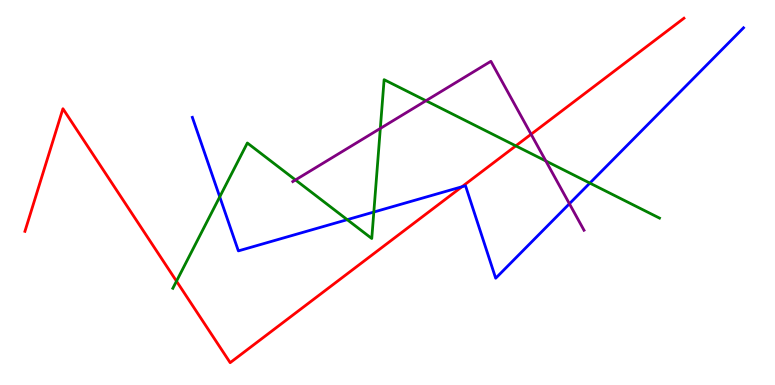[{'lines': ['blue', 'red'], 'intersections': [{'x': 5.96, 'y': 5.15}]}, {'lines': ['green', 'red'], 'intersections': [{'x': 2.28, 'y': 2.7}, {'x': 6.66, 'y': 6.21}]}, {'lines': ['purple', 'red'], 'intersections': [{'x': 6.85, 'y': 6.51}]}, {'lines': ['blue', 'green'], 'intersections': [{'x': 2.84, 'y': 4.89}, {'x': 4.48, 'y': 4.29}, {'x': 4.82, 'y': 4.49}, {'x': 7.61, 'y': 5.24}]}, {'lines': ['blue', 'purple'], 'intersections': [{'x': 7.35, 'y': 4.71}]}, {'lines': ['green', 'purple'], 'intersections': [{'x': 3.81, 'y': 5.33}, {'x': 4.91, 'y': 6.66}, {'x': 5.5, 'y': 7.38}, {'x': 7.04, 'y': 5.82}]}]